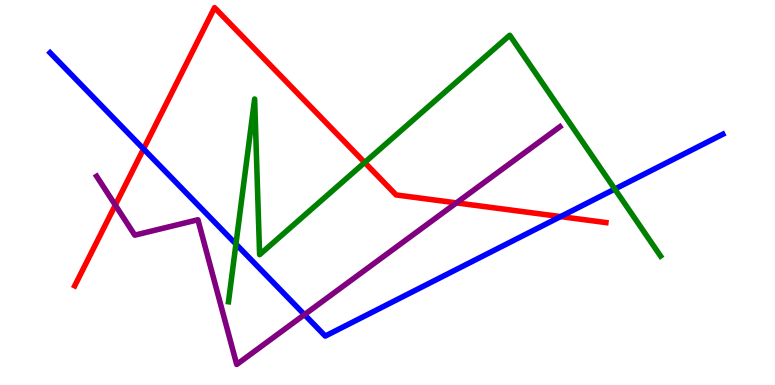[{'lines': ['blue', 'red'], 'intersections': [{'x': 1.85, 'y': 6.13}, {'x': 7.23, 'y': 4.37}]}, {'lines': ['green', 'red'], 'intersections': [{'x': 4.71, 'y': 5.78}]}, {'lines': ['purple', 'red'], 'intersections': [{'x': 1.49, 'y': 4.67}, {'x': 5.89, 'y': 4.73}]}, {'lines': ['blue', 'green'], 'intersections': [{'x': 3.04, 'y': 3.66}, {'x': 7.93, 'y': 5.09}]}, {'lines': ['blue', 'purple'], 'intersections': [{'x': 3.93, 'y': 1.83}]}, {'lines': ['green', 'purple'], 'intersections': []}]